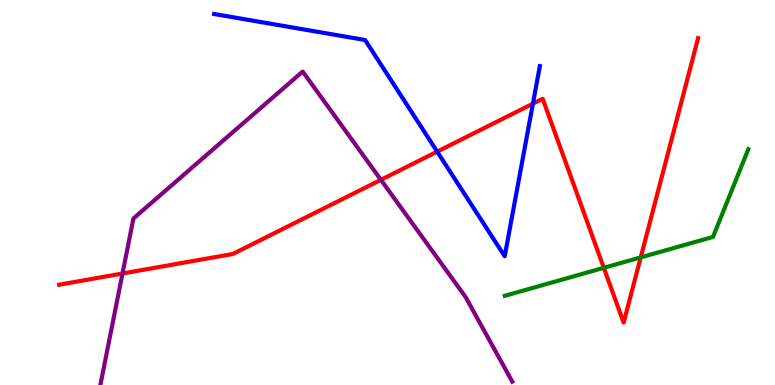[{'lines': ['blue', 'red'], 'intersections': [{'x': 5.64, 'y': 6.06}, {'x': 6.88, 'y': 7.31}]}, {'lines': ['green', 'red'], 'intersections': [{'x': 7.79, 'y': 3.04}, {'x': 8.27, 'y': 3.31}]}, {'lines': ['purple', 'red'], 'intersections': [{'x': 1.58, 'y': 2.9}, {'x': 4.91, 'y': 5.33}]}, {'lines': ['blue', 'green'], 'intersections': []}, {'lines': ['blue', 'purple'], 'intersections': []}, {'lines': ['green', 'purple'], 'intersections': []}]